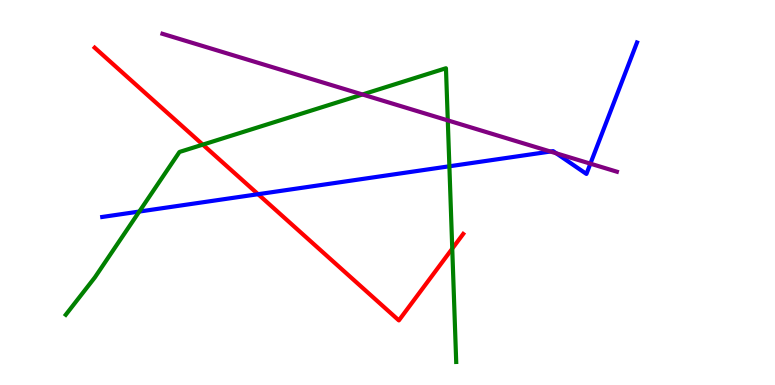[{'lines': ['blue', 'red'], 'intersections': [{'x': 3.33, 'y': 4.96}]}, {'lines': ['green', 'red'], 'intersections': [{'x': 2.62, 'y': 6.24}, {'x': 5.84, 'y': 3.54}]}, {'lines': ['purple', 'red'], 'intersections': []}, {'lines': ['blue', 'green'], 'intersections': [{'x': 1.8, 'y': 4.51}, {'x': 5.8, 'y': 5.68}]}, {'lines': ['blue', 'purple'], 'intersections': [{'x': 7.1, 'y': 6.06}, {'x': 7.18, 'y': 6.02}, {'x': 7.62, 'y': 5.75}]}, {'lines': ['green', 'purple'], 'intersections': [{'x': 4.68, 'y': 7.55}, {'x': 5.78, 'y': 6.87}]}]